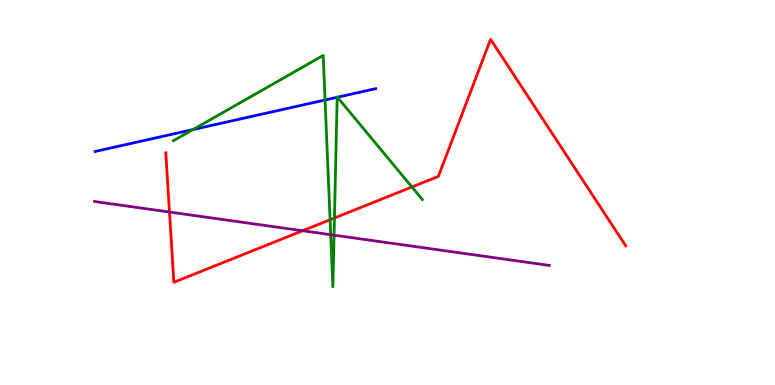[{'lines': ['blue', 'red'], 'intersections': []}, {'lines': ['green', 'red'], 'intersections': [{'x': 4.26, 'y': 4.29}, {'x': 4.32, 'y': 4.34}, {'x': 5.32, 'y': 5.14}]}, {'lines': ['purple', 'red'], 'intersections': [{'x': 2.19, 'y': 4.49}, {'x': 3.9, 'y': 4.01}]}, {'lines': ['blue', 'green'], 'intersections': [{'x': 2.49, 'y': 6.63}, {'x': 4.19, 'y': 7.4}, {'x': 4.35, 'y': 7.47}, {'x': 4.35, 'y': 7.47}]}, {'lines': ['blue', 'purple'], 'intersections': []}, {'lines': ['green', 'purple'], 'intersections': [{'x': 4.27, 'y': 3.9}, {'x': 4.31, 'y': 3.89}]}]